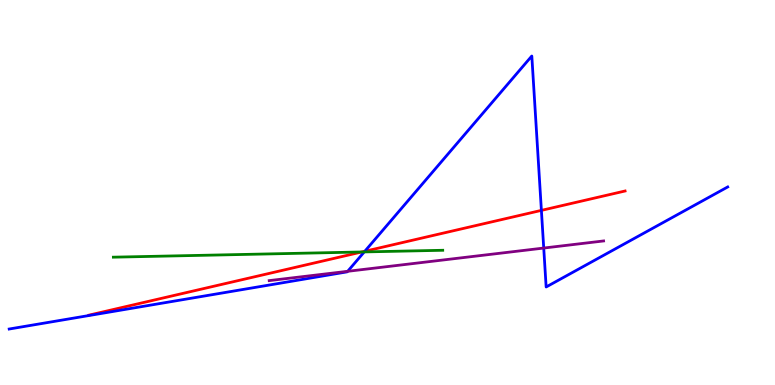[{'lines': ['blue', 'red'], 'intersections': [{'x': 4.71, 'y': 3.47}, {'x': 6.99, 'y': 4.54}]}, {'lines': ['green', 'red'], 'intersections': [{'x': 4.67, 'y': 3.46}]}, {'lines': ['purple', 'red'], 'intersections': []}, {'lines': ['blue', 'green'], 'intersections': [{'x': 4.7, 'y': 3.46}]}, {'lines': ['blue', 'purple'], 'intersections': [{'x': 4.49, 'y': 2.95}, {'x': 7.02, 'y': 3.56}]}, {'lines': ['green', 'purple'], 'intersections': []}]